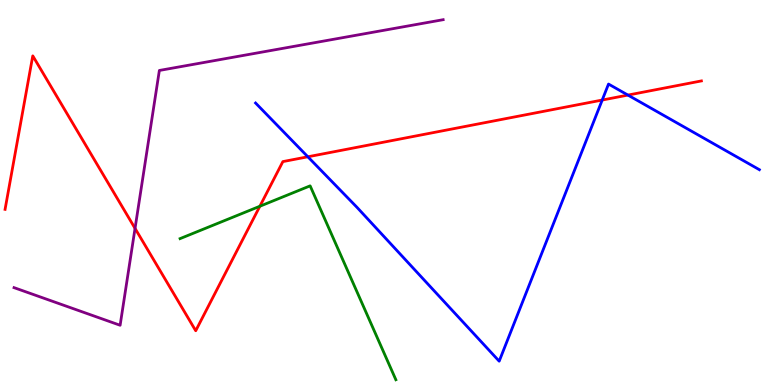[{'lines': ['blue', 'red'], 'intersections': [{'x': 3.97, 'y': 5.93}, {'x': 7.77, 'y': 7.4}, {'x': 8.1, 'y': 7.53}]}, {'lines': ['green', 'red'], 'intersections': [{'x': 3.35, 'y': 4.64}]}, {'lines': ['purple', 'red'], 'intersections': [{'x': 1.74, 'y': 4.07}]}, {'lines': ['blue', 'green'], 'intersections': []}, {'lines': ['blue', 'purple'], 'intersections': []}, {'lines': ['green', 'purple'], 'intersections': []}]